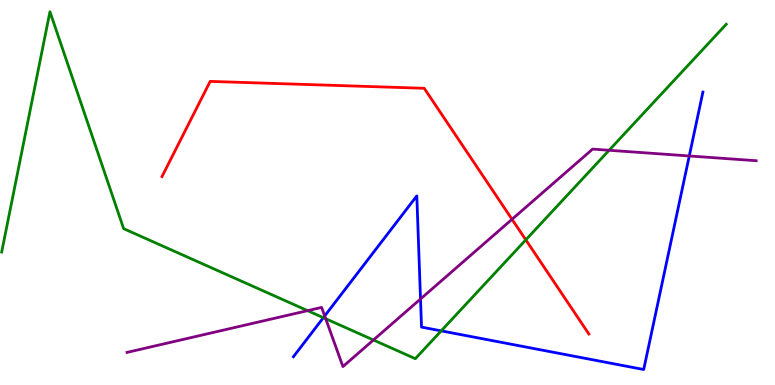[{'lines': ['blue', 'red'], 'intersections': []}, {'lines': ['green', 'red'], 'intersections': [{'x': 6.78, 'y': 3.77}]}, {'lines': ['purple', 'red'], 'intersections': [{'x': 6.61, 'y': 4.3}]}, {'lines': ['blue', 'green'], 'intersections': [{'x': 4.17, 'y': 1.75}, {'x': 5.69, 'y': 1.41}]}, {'lines': ['blue', 'purple'], 'intersections': [{'x': 4.19, 'y': 1.79}, {'x': 5.43, 'y': 2.23}, {'x': 8.89, 'y': 5.95}]}, {'lines': ['green', 'purple'], 'intersections': [{'x': 3.97, 'y': 1.93}, {'x': 4.2, 'y': 1.72}, {'x': 4.82, 'y': 1.17}, {'x': 7.86, 'y': 6.1}]}]